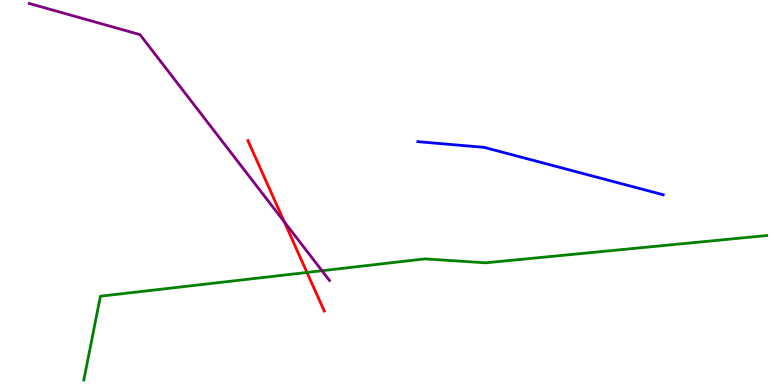[{'lines': ['blue', 'red'], 'intersections': []}, {'lines': ['green', 'red'], 'intersections': [{'x': 3.96, 'y': 2.92}]}, {'lines': ['purple', 'red'], 'intersections': [{'x': 3.67, 'y': 4.24}]}, {'lines': ['blue', 'green'], 'intersections': []}, {'lines': ['blue', 'purple'], 'intersections': []}, {'lines': ['green', 'purple'], 'intersections': [{'x': 4.15, 'y': 2.97}]}]